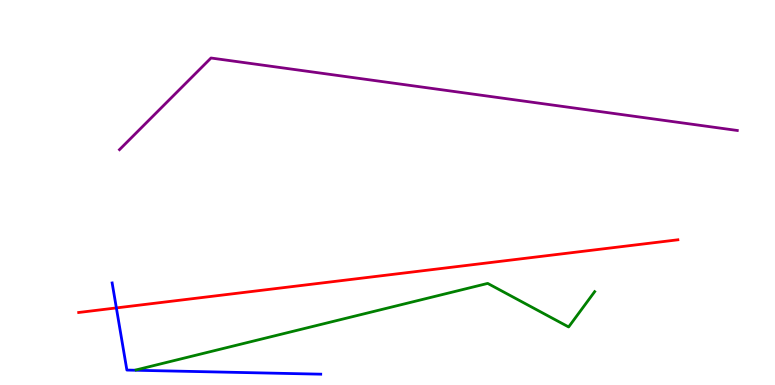[{'lines': ['blue', 'red'], 'intersections': [{'x': 1.5, 'y': 2.0}]}, {'lines': ['green', 'red'], 'intersections': []}, {'lines': ['purple', 'red'], 'intersections': []}, {'lines': ['blue', 'green'], 'intersections': []}, {'lines': ['blue', 'purple'], 'intersections': []}, {'lines': ['green', 'purple'], 'intersections': []}]